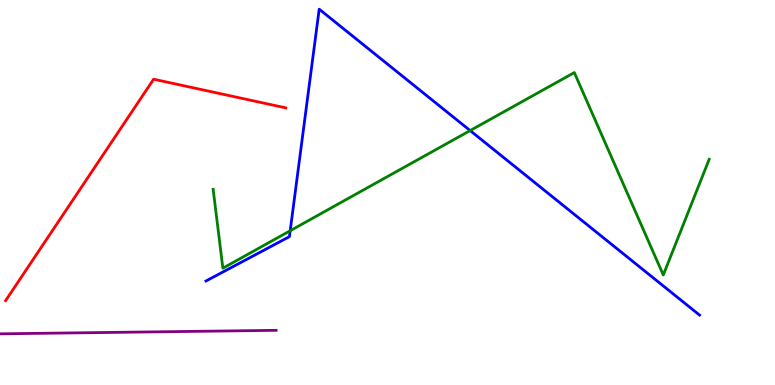[{'lines': ['blue', 'red'], 'intersections': []}, {'lines': ['green', 'red'], 'intersections': []}, {'lines': ['purple', 'red'], 'intersections': []}, {'lines': ['blue', 'green'], 'intersections': [{'x': 3.74, 'y': 4.01}, {'x': 6.07, 'y': 6.61}]}, {'lines': ['blue', 'purple'], 'intersections': []}, {'lines': ['green', 'purple'], 'intersections': []}]